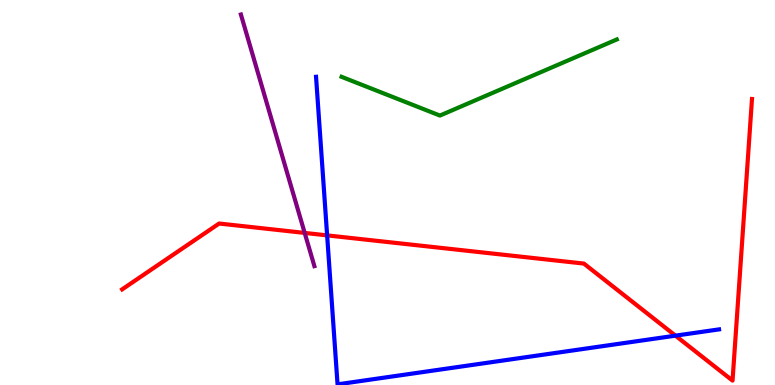[{'lines': ['blue', 'red'], 'intersections': [{'x': 4.22, 'y': 3.89}, {'x': 8.72, 'y': 1.28}]}, {'lines': ['green', 'red'], 'intersections': []}, {'lines': ['purple', 'red'], 'intersections': [{'x': 3.93, 'y': 3.95}]}, {'lines': ['blue', 'green'], 'intersections': []}, {'lines': ['blue', 'purple'], 'intersections': []}, {'lines': ['green', 'purple'], 'intersections': []}]